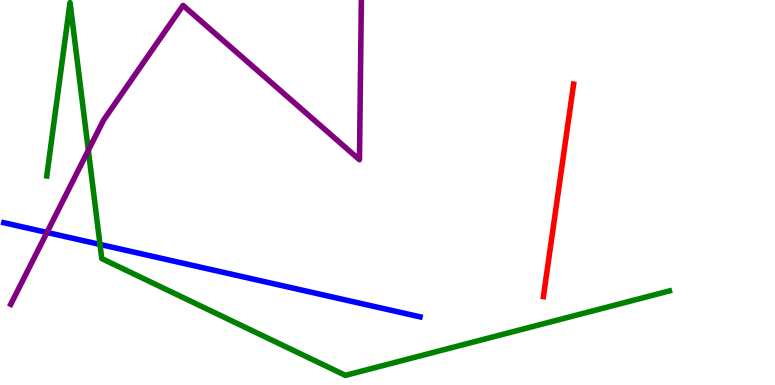[{'lines': ['blue', 'red'], 'intersections': []}, {'lines': ['green', 'red'], 'intersections': []}, {'lines': ['purple', 'red'], 'intersections': []}, {'lines': ['blue', 'green'], 'intersections': [{'x': 1.29, 'y': 3.65}]}, {'lines': ['blue', 'purple'], 'intersections': [{'x': 0.606, 'y': 3.96}]}, {'lines': ['green', 'purple'], 'intersections': [{'x': 1.14, 'y': 6.1}]}]